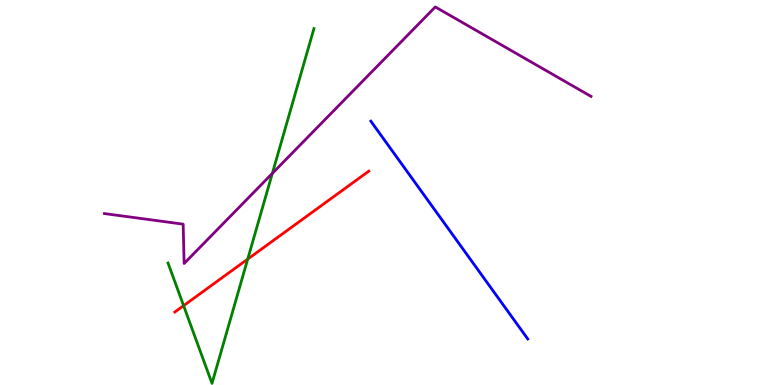[{'lines': ['blue', 'red'], 'intersections': []}, {'lines': ['green', 'red'], 'intersections': [{'x': 2.37, 'y': 2.06}, {'x': 3.2, 'y': 3.27}]}, {'lines': ['purple', 'red'], 'intersections': []}, {'lines': ['blue', 'green'], 'intersections': []}, {'lines': ['blue', 'purple'], 'intersections': []}, {'lines': ['green', 'purple'], 'intersections': [{'x': 3.51, 'y': 5.5}]}]